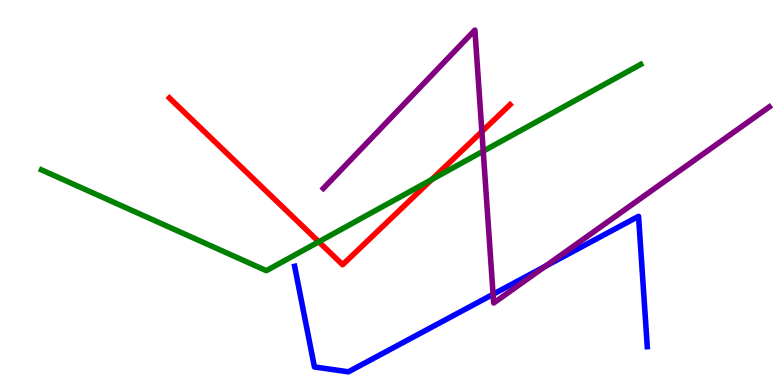[{'lines': ['blue', 'red'], 'intersections': []}, {'lines': ['green', 'red'], 'intersections': [{'x': 4.11, 'y': 3.72}, {'x': 5.57, 'y': 5.34}]}, {'lines': ['purple', 'red'], 'intersections': [{'x': 6.22, 'y': 6.58}]}, {'lines': ['blue', 'green'], 'intersections': []}, {'lines': ['blue', 'purple'], 'intersections': [{'x': 6.36, 'y': 2.36}, {'x': 7.03, 'y': 3.08}]}, {'lines': ['green', 'purple'], 'intersections': [{'x': 6.24, 'y': 6.07}]}]